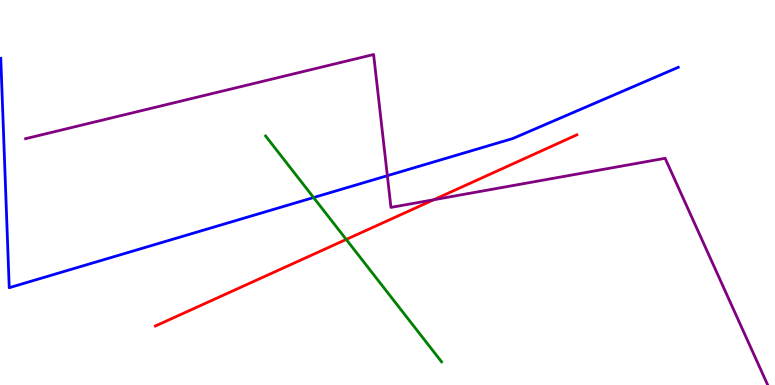[{'lines': ['blue', 'red'], 'intersections': []}, {'lines': ['green', 'red'], 'intersections': [{'x': 4.47, 'y': 3.78}]}, {'lines': ['purple', 'red'], 'intersections': [{'x': 5.6, 'y': 4.81}]}, {'lines': ['blue', 'green'], 'intersections': [{'x': 4.05, 'y': 4.87}]}, {'lines': ['blue', 'purple'], 'intersections': [{'x': 5.0, 'y': 5.44}]}, {'lines': ['green', 'purple'], 'intersections': []}]